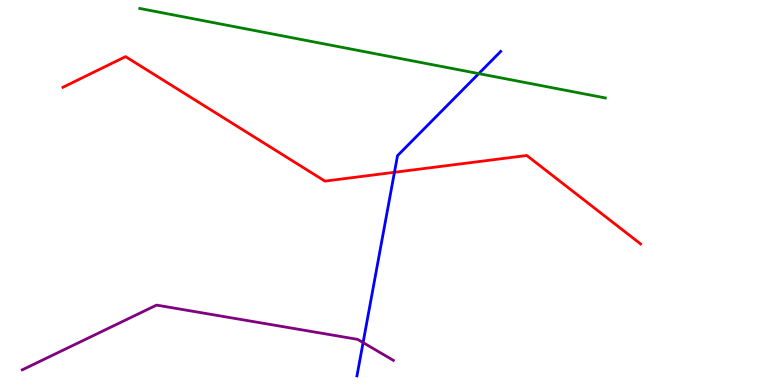[{'lines': ['blue', 'red'], 'intersections': [{'x': 5.09, 'y': 5.52}]}, {'lines': ['green', 'red'], 'intersections': []}, {'lines': ['purple', 'red'], 'intersections': []}, {'lines': ['blue', 'green'], 'intersections': [{'x': 6.18, 'y': 8.09}]}, {'lines': ['blue', 'purple'], 'intersections': [{'x': 4.68, 'y': 1.1}]}, {'lines': ['green', 'purple'], 'intersections': []}]